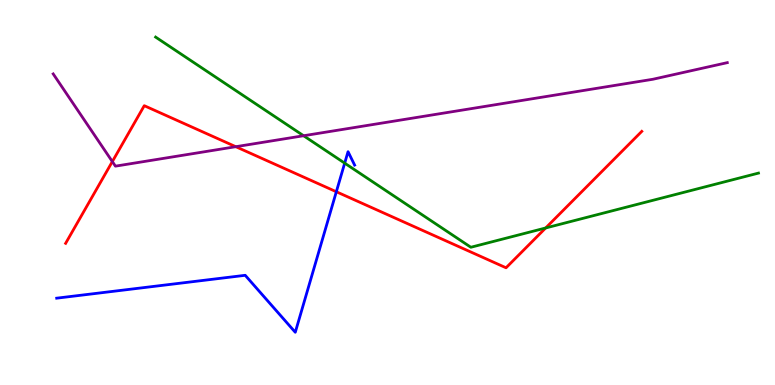[{'lines': ['blue', 'red'], 'intersections': [{'x': 4.34, 'y': 5.02}]}, {'lines': ['green', 'red'], 'intersections': [{'x': 7.04, 'y': 4.08}]}, {'lines': ['purple', 'red'], 'intersections': [{'x': 1.45, 'y': 5.8}, {'x': 3.04, 'y': 6.19}]}, {'lines': ['blue', 'green'], 'intersections': [{'x': 4.45, 'y': 5.76}]}, {'lines': ['blue', 'purple'], 'intersections': []}, {'lines': ['green', 'purple'], 'intersections': [{'x': 3.92, 'y': 6.47}]}]